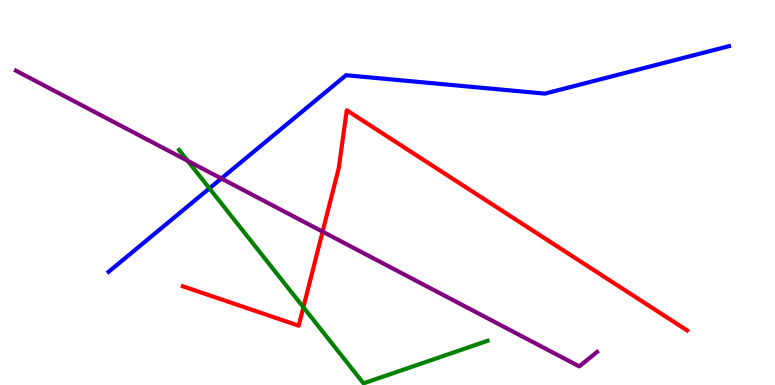[{'lines': ['blue', 'red'], 'intersections': []}, {'lines': ['green', 'red'], 'intersections': [{'x': 3.91, 'y': 2.02}]}, {'lines': ['purple', 'red'], 'intersections': [{'x': 4.16, 'y': 3.98}]}, {'lines': ['blue', 'green'], 'intersections': [{'x': 2.7, 'y': 5.11}]}, {'lines': ['blue', 'purple'], 'intersections': [{'x': 2.86, 'y': 5.36}]}, {'lines': ['green', 'purple'], 'intersections': [{'x': 2.42, 'y': 5.82}]}]